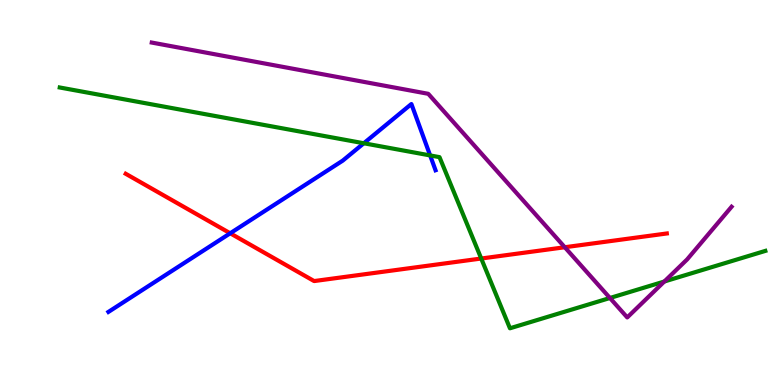[{'lines': ['blue', 'red'], 'intersections': [{'x': 2.97, 'y': 3.94}]}, {'lines': ['green', 'red'], 'intersections': [{'x': 6.21, 'y': 3.29}]}, {'lines': ['purple', 'red'], 'intersections': [{'x': 7.29, 'y': 3.58}]}, {'lines': ['blue', 'green'], 'intersections': [{'x': 4.69, 'y': 6.28}, {'x': 5.55, 'y': 5.96}]}, {'lines': ['blue', 'purple'], 'intersections': []}, {'lines': ['green', 'purple'], 'intersections': [{'x': 7.87, 'y': 2.26}, {'x': 8.57, 'y': 2.69}]}]